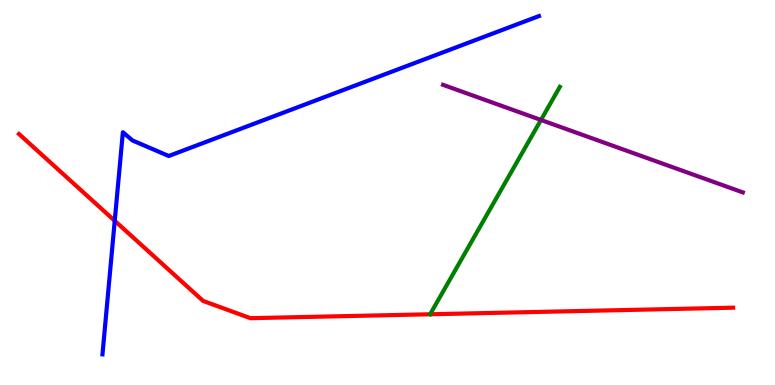[{'lines': ['blue', 'red'], 'intersections': [{'x': 1.48, 'y': 4.26}]}, {'lines': ['green', 'red'], 'intersections': [{'x': 5.55, 'y': 1.84}]}, {'lines': ['purple', 'red'], 'intersections': []}, {'lines': ['blue', 'green'], 'intersections': []}, {'lines': ['blue', 'purple'], 'intersections': []}, {'lines': ['green', 'purple'], 'intersections': [{'x': 6.98, 'y': 6.88}]}]